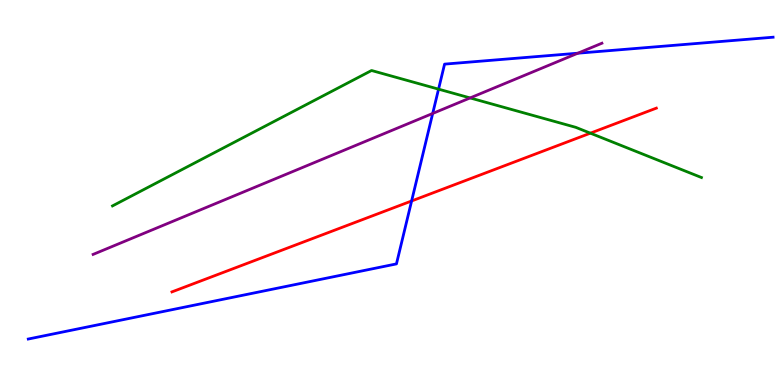[{'lines': ['blue', 'red'], 'intersections': [{'x': 5.31, 'y': 4.78}]}, {'lines': ['green', 'red'], 'intersections': [{'x': 7.62, 'y': 6.54}]}, {'lines': ['purple', 'red'], 'intersections': []}, {'lines': ['blue', 'green'], 'intersections': [{'x': 5.66, 'y': 7.68}]}, {'lines': ['blue', 'purple'], 'intersections': [{'x': 5.58, 'y': 7.05}, {'x': 7.46, 'y': 8.62}]}, {'lines': ['green', 'purple'], 'intersections': [{'x': 6.07, 'y': 7.46}]}]